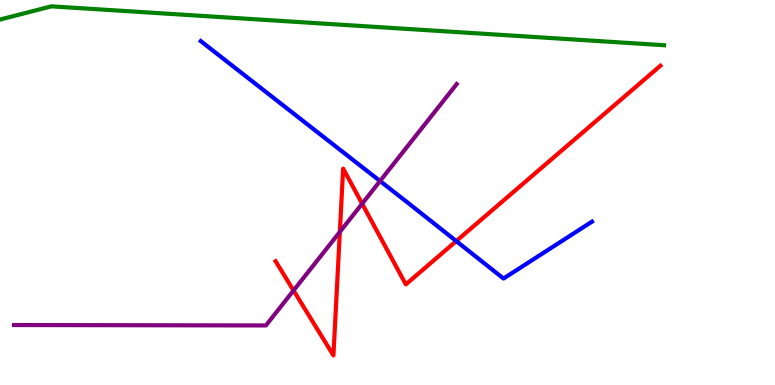[{'lines': ['blue', 'red'], 'intersections': [{'x': 5.89, 'y': 3.74}]}, {'lines': ['green', 'red'], 'intersections': []}, {'lines': ['purple', 'red'], 'intersections': [{'x': 3.79, 'y': 2.46}, {'x': 4.39, 'y': 3.98}, {'x': 4.67, 'y': 4.71}]}, {'lines': ['blue', 'green'], 'intersections': []}, {'lines': ['blue', 'purple'], 'intersections': [{'x': 4.9, 'y': 5.3}]}, {'lines': ['green', 'purple'], 'intersections': []}]